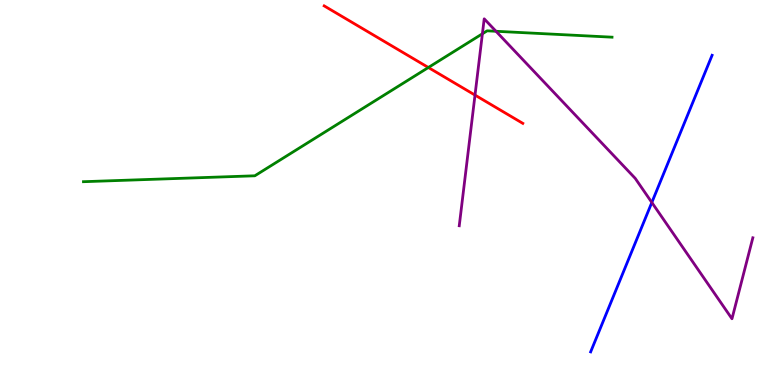[{'lines': ['blue', 'red'], 'intersections': []}, {'lines': ['green', 'red'], 'intersections': [{'x': 5.53, 'y': 8.25}]}, {'lines': ['purple', 'red'], 'intersections': [{'x': 6.13, 'y': 7.53}]}, {'lines': ['blue', 'green'], 'intersections': []}, {'lines': ['blue', 'purple'], 'intersections': [{'x': 8.41, 'y': 4.74}]}, {'lines': ['green', 'purple'], 'intersections': [{'x': 6.22, 'y': 9.12}, {'x': 6.4, 'y': 9.19}]}]